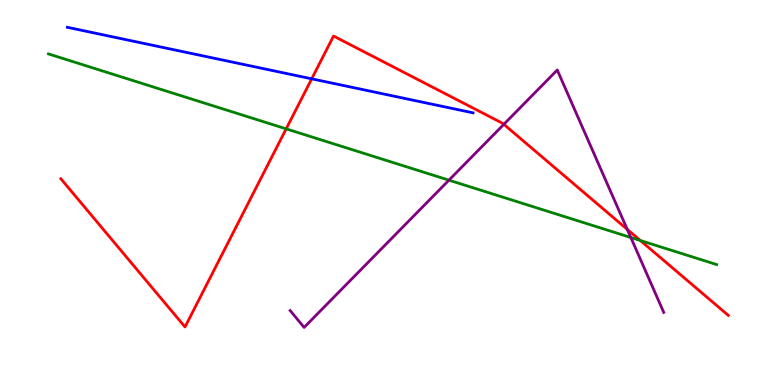[{'lines': ['blue', 'red'], 'intersections': [{'x': 4.02, 'y': 7.95}]}, {'lines': ['green', 'red'], 'intersections': [{'x': 3.69, 'y': 6.65}, {'x': 8.26, 'y': 3.75}]}, {'lines': ['purple', 'red'], 'intersections': [{'x': 6.5, 'y': 6.77}, {'x': 8.09, 'y': 4.04}]}, {'lines': ['blue', 'green'], 'intersections': []}, {'lines': ['blue', 'purple'], 'intersections': []}, {'lines': ['green', 'purple'], 'intersections': [{'x': 5.79, 'y': 5.32}, {'x': 8.14, 'y': 3.83}]}]